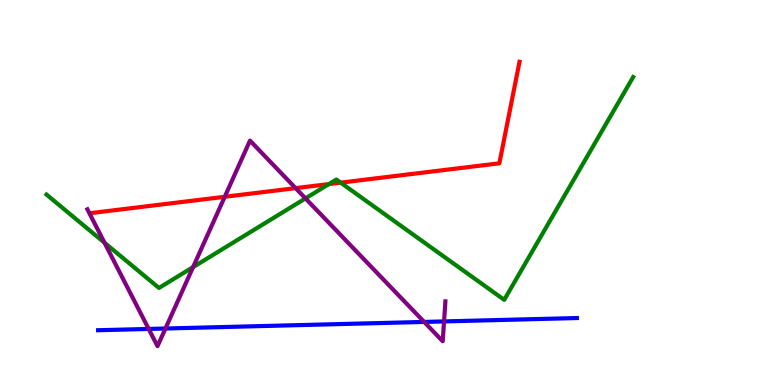[{'lines': ['blue', 'red'], 'intersections': []}, {'lines': ['green', 'red'], 'intersections': [{'x': 4.24, 'y': 5.22}, {'x': 4.4, 'y': 5.26}]}, {'lines': ['purple', 'red'], 'intersections': [{'x': 2.9, 'y': 4.89}, {'x': 3.81, 'y': 5.11}]}, {'lines': ['blue', 'green'], 'intersections': []}, {'lines': ['blue', 'purple'], 'intersections': [{'x': 1.92, 'y': 1.46}, {'x': 2.13, 'y': 1.47}, {'x': 5.47, 'y': 1.64}, {'x': 5.73, 'y': 1.65}]}, {'lines': ['green', 'purple'], 'intersections': [{'x': 1.35, 'y': 3.69}, {'x': 2.49, 'y': 3.06}, {'x': 3.94, 'y': 4.85}]}]